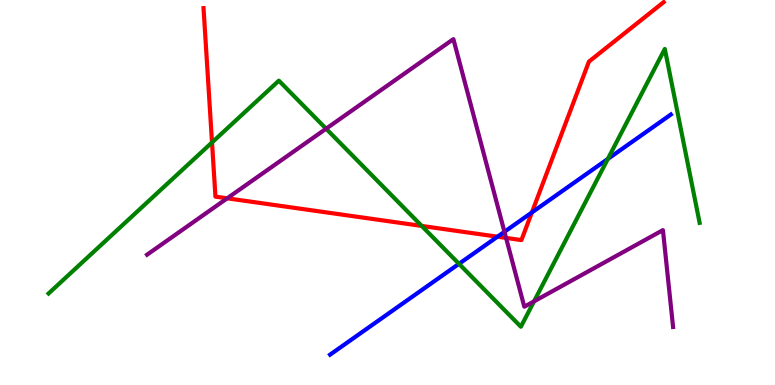[{'lines': ['blue', 'red'], 'intersections': [{'x': 6.42, 'y': 3.85}, {'x': 6.86, 'y': 4.48}]}, {'lines': ['green', 'red'], 'intersections': [{'x': 2.74, 'y': 6.3}, {'x': 5.44, 'y': 4.13}]}, {'lines': ['purple', 'red'], 'intersections': [{'x': 2.93, 'y': 4.85}, {'x': 6.53, 'y': 3.82}]}, {'lines': ['blue', 'green'], 'intersections': [{'x': 5.92, 'y': 3.15}, {'x': 7.84, 'y': 5.87}]}, {'lines': ['blue', 'purple'], 'intersections': [{'x': 6.51, 'y': 3.98}]}, {'lines': ['green', 'purple'], 'intersections': [{'x': 4.21, 'y': 6.66}, {'x': 6.89, 'y': 2.17}]}]